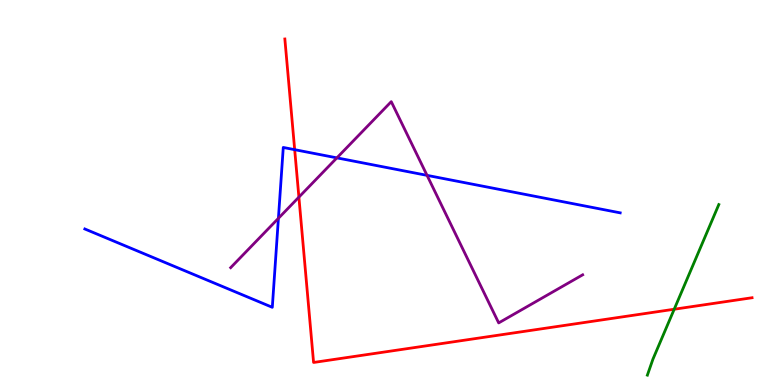[{'lines': ['blue', 'red'], 'intersections': [{'x': 3.8, 'y': 6.11}]}, {'lines': ['green', 'red'], 'intersections': [{'x': 8.7, 'y': 1.97}]}, {'lines': ['purple', 'red'], 'intersections': [{'x': 3.86, 'y': 4.88}]}, {'lines': ['blue', 'green'], 'intersections': []}, {'lines': ['blue', 'purple'], 'intersections': [{'x': 3.59, 'y': 4.33}, {'x': 4.35, 'y': 5.9}, {'x': 5.51, 'y': 5.45}]}, {'lines': ['green', 'purple'], 'intersections': []}]